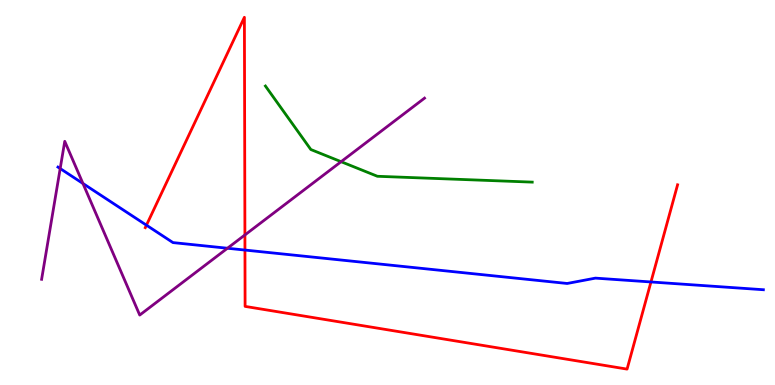[{'lines': ['blue', 'red'], 'intersections': [{'x': 1.89, 'y': 4.15}, {'x': 3.16, 'y': 3.5}, {'x': 8.4, 'y': 2.68}]}, {'lines': ['green', 'red'], 'intersections': []}, {'lines': ['purple', 'red'], 'intersections': [{'x': 3.16, 'y': 3.9}]}, {'lines': ['blue', 'green'], 'intersections': []}, {'lines': ['blue', 'purple'], 'intersections': [{'x': 0.777, 'y': 5.62}, {'x': 1.07, 'y': 5.23}, {'x': 2.93, 'y': 3.55}]}, {'lines': ['green', 'purple'], 'intersections': [{'x': 4.4, 'y': 5.8}]}]